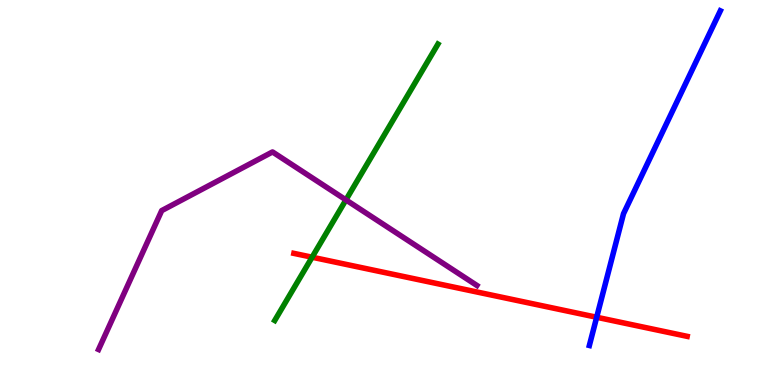[{'lines': ['blue', 'red'], 'intersections': [{'x': 7.7, 'y': 1.76}]}, {'lines': ['green', 'red'], 'intersections': [{'x': 4.03, 'y': 3.32}]}, {'lines': ['purple', 'red'], 'intersections': []}, {'lines': ['blue', 'green'], 'intersections': []}, {'lines': ['blue', 'purple'], 'intersections': []}, {'lines': ['green', 'purple'], 'intersections': [{'x': 4.46, 'y': 4.81}]}]